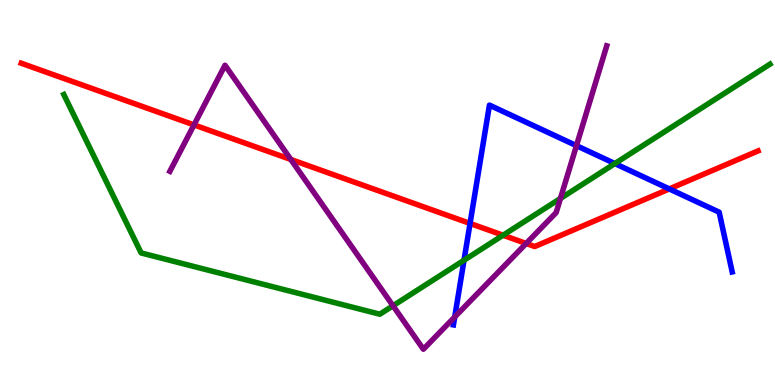[{'lines': ['blue', 'red'], 'intersections': [{'x': 6.07, 'y': 4.2}, {'x': 8.64, 'y': 5.09}]}, {'lines': ['green', 'red'], 'intersections': [{'x': 6.49, 'y': 3.89}]}, {'lines': ['purple', 'red'], 'intersections': [{'x': 2.5, 'y': 6.76}, {'x': 3.75, 'y': 5.86}, {'x': 6.79, 'y': 3.68}]}, {'lines': ['blue', 'green'], 'intersections': [{'x': 5.99, 'y': 3.24}, {'x': 7.93, 'y': 5.75}]}, {'lines': ['blue', 'purple'], 'intersections': [{'x': 5.87, 'y': 1.77}, {'x': 7.44, 'y': 6.22}]}, {'lines': ['green', 'purple'], 'intersections': [{'x': 5.07, 'y': 2.06}, {'x': 7.23, 'y': 4.85}]}]